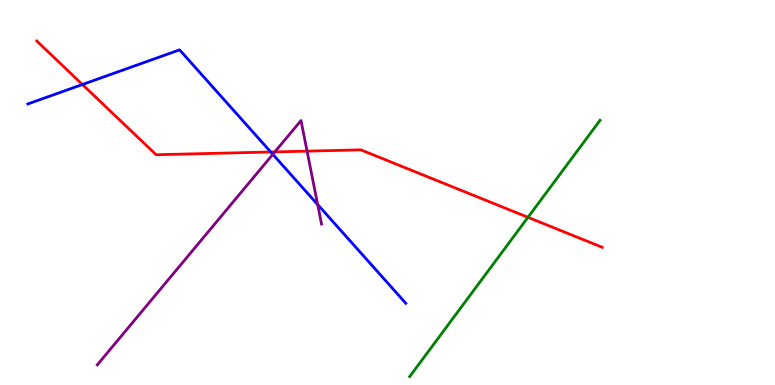[{'lines': ['blue', 'red'], 'intersections': [{'x': 1.06, 'y': 7.81}, {'x': 3.49, 'y': 6.05}]}, {'lines': ['green', 'red'], 'intersections': [{'x': 6.81, 'y': 4.36}]}, {'lines': ['purple', 'red'], 'intersections': [{'x': 3.55, 'y': 6.05}, {'x': 3.96, 'y': 6.07}]}, {'lines': ['blue', 'green'], 'intersections': []}, {'lines': ['blue', 'purple'], 'intersections': [{'x': 3.52, 'y': 5.99}, {'x': 4.1, 'y': 4.69}]}, {'lines': ['green', 'purple'], 'intersections': []}]